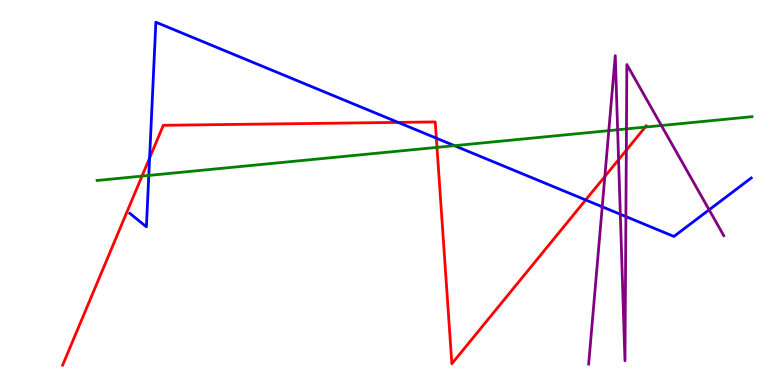[{'lines': ['blue', 'red'], 'intersections': [{'x': 1.93, 'y': 5.9}, {'x': 5.14, 'y': 6.82}, {'x': 5.63, 'y': 6.41}, {'x': 7.56, 'y': 4.81}]}, {'lines': ['green', 'red'], 'intersections': [{'x': 1.83, 'y': 5.43}, {'x': 5.64, 'y': 6.17}, {'x': 8.33, 'y': 6.7}]}, {'lines': ['purple', 'red'], 'intersections': [{'x': 7.8, 'y': 5.42}, {'x': 7.98, 'y': 5.85}, {'x': 8.08, 'y': 6.1}]}, {'lines': ['blue', 'green'], 'intersections': [{'x': 1.92, 'y': 5.44}, {'x': 5.86, 'y': 6.22}]}, {'lines': ['blue', 'purple'], 'intersections': [{'x': 7.77, 'y': 4.63}, {'x': 8.0, 'y': 4.43}, {'x': 8.08, 'y': 4.37}, {'x': 9.15, 'y': 4.55}]}, {'lines': ['green', 'purple'], 'intersections': [{'x': 7.86, 'y': 6.61}, {'x': 7.97, 'y': 6.63}, {'x': 8.08, 'y': 6.65}, {'x': 8.53, 'y': 6.74}]}]